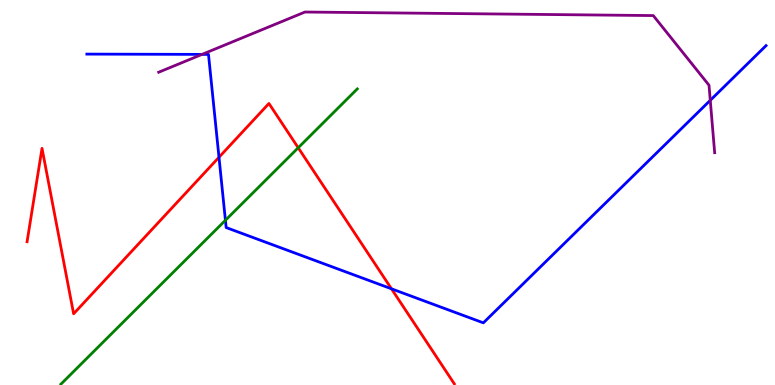[{'lines': ['blue', 'red'], 'intersections': [{'x': 2.83, 'y': 5.92}, {'x': 5.05, 'y': 2.5}]}, {'lines': ['green', 'red'], 'intersections': [{'x': 3.85, 'y': 6.16}]}, {'lines': ['purple', 'red'], 'intersections': []}, {'lines': ['blue', 'green'], 'intersections': [{'x': 2.91, 'y': 4.28}]}, {'lines': ['blue', 'purple'], 'intersections': [{'x': 2.61, 'y': 8.59}, {'x': 9.16, 'y': 7.39}]}, {'lines': ['green', 'purple'], 'intersections': []}]